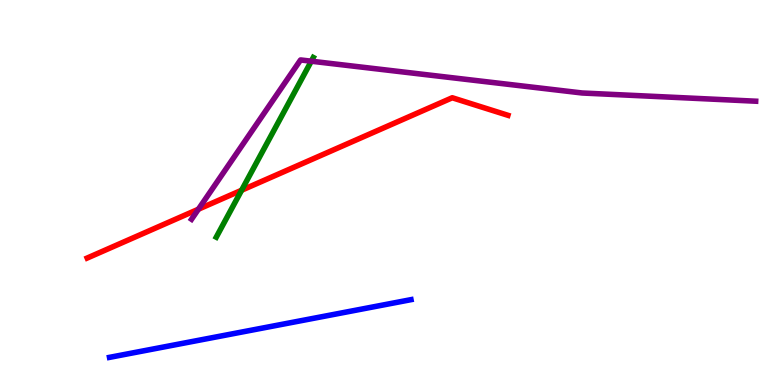[{'lines': ['blue', 'red'], 'intersections': []}, {'lines': ['green', 'red'], 'intersections': [{'x': 3.12, 'y': 5.06}]}, {'lines': ['purple', 'red'], 'intersections': [{'x': 2.56, 'y': 4.57}]}, {'lines': ['blue', 'green'], 'intersections': []}, {'lines': ['blue', 'purple'], 'intersections': []}, {'lines': ['green', 'purple'], 'intersections': [{'x': 4.02, 'y': 8.41}]}]